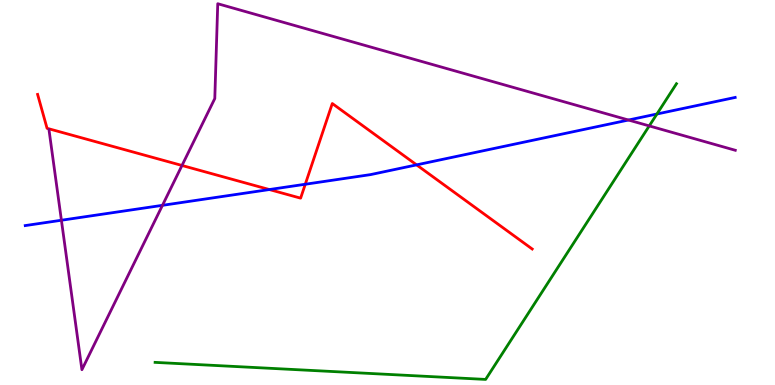[{'lines': ['blue', 'red'], 'intersections': [{'x': 3.48, 'y': 5.08}, {'x': 3.94, 'y': 5.21}, {'x': 5.38, 'y': 5.72}]}, {'lines': ['green', 'red'], 'intersections': []}, {'lines': ['purple', 'red'], 'intersections': [{'x': 2.35, 'y': 5.7}]}, {'lines': ['blue', 'green'], 'intersections': [{'x': 8.48, 'y': 7.04}]}, {'lines': ['blue', 'purple'], 'intersections': [{'x': 0.792, 'y': 4.28}, {'x': 2.1, 'y': 4.67}, {'x': 8.11, 'y': 6.88}]}, {'lines': ['green', 'purple'], 'intersections': [{'x': 8.38, 'y': 6.73}]}]